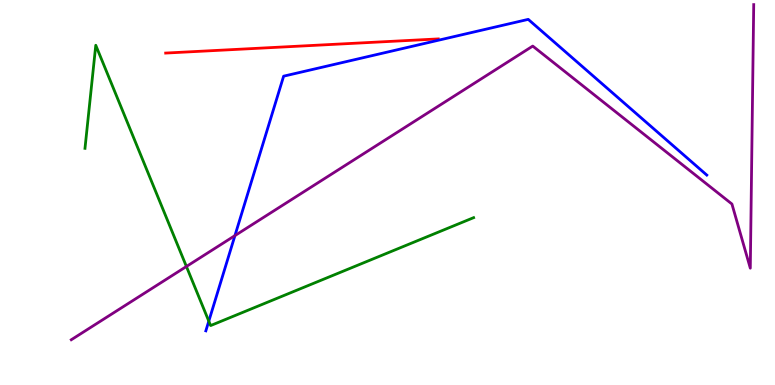[{'lines': ['blue', 'red'], 'intersections': []}, {'lines': ['green', 'red'], 'intersections': []}, {'lines': ['purple', 'red'], 'intersections': []}, {'lines': ['blue', 'green'], 'intersections': [{'x': 2.69, 'y': 1.66}]}, {'lines': ['blue', 'purple'], 'intersections': [{'x': 3.03, 'y': 3.88}]}, {'lines': ['green', 'purple'], 'intersections': [{'x': 2.41, 'y': 3.08}]}]